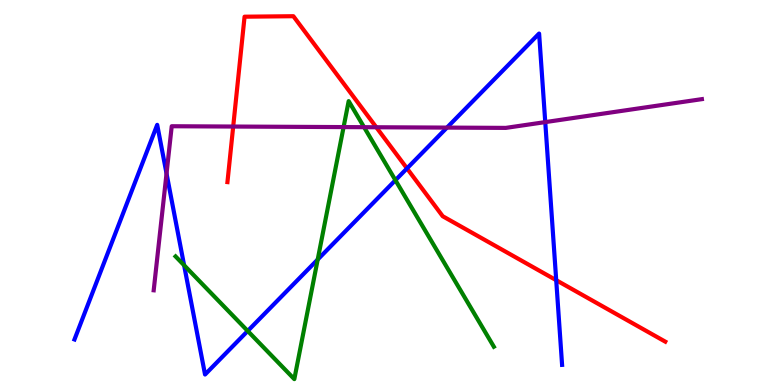[{'lines': ['blue', 'red'], 'intersections': [{'x': 5.25, 'y': 5.63}, {'x': 7.18, 'y': 2.72}]}, {'lines': ['green', 'red'], 'intersections': []}, {'lines': ['purple', 'red'], 'intersections': [{'x': 3.01, 'y': 6.71}, {'x': 4.86, 'y': 6.69}]}, {'lines': ['blue', 'green'], 'intersections': [{'x': 2.38, 'y': 3.11}, {'x': 3.2, 'y': 1.4}, {'x': 4.1, 'y': 3.26}, {'x': 5.1, 'y': 5.32}]}, {'lines': ['blue', 'purple'], 'intersections': [{'x': 2.15, 'y': 5.49}, {'x': 5.77, 'y': 6.69}, {'x': 7.04, 'y': 6.83}]}, {'lines': ['green', 'purple'], 'intersections': [{'x': 4.43, 'y': 6.7}, {'x': 4.7, 'y': 6.7}]}]